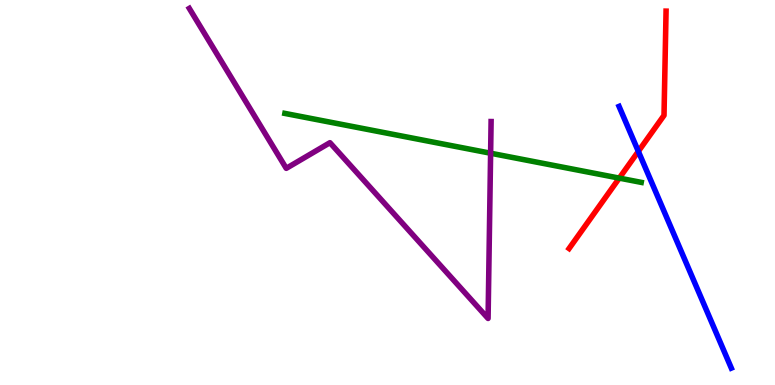[{'lines': ['blue', 'red'], 'intersections': [{'x': 8.24, 'y': 6.07}]}, {'lines': ['green', 'red'], 'intersections': [{'x': 7.99, 'y': 5.37}]}, {'lines': ['purple', 'red'], 'intersections': []}, {'lines': ['blue', 'green'], 'intersections': []}, {'lines': ['blue', 'purple'], 'intersections': []}, {'lines': ['green', 'purple'], 'intersections': [{'x': 6.33, 'y': 6.02}]}]